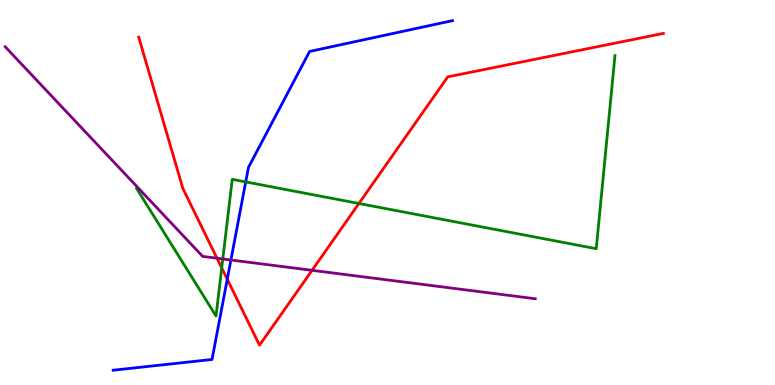[{'lines': ['blue', 'red'], 'intersections': [{'x': 2.93, 'y': 2.75}]}, {'lines': ['green', 'red'], 'intersections': [{'x': 2.86, 'y': 3.04}, {'x': 4.63, 'y': 4.71}]}, {'lines': ['purple', 'red'], 'intersections': [{'x': 2.8, 'y': 3.29}, {'x': 4.03, 'y': 2.98}]}, {'lines': ['blue', 'green'], 'intersections': [{'x': 3.17, 'y': 5.27}]}, {'lines': ['blue', 'purple'], 'intersections': [{'x': 2.98, 'y': 3.25}]}, {'lines': ['green', 'purple'], 'intersections': [{'x': 2.87, 'y': 3.27}]}]